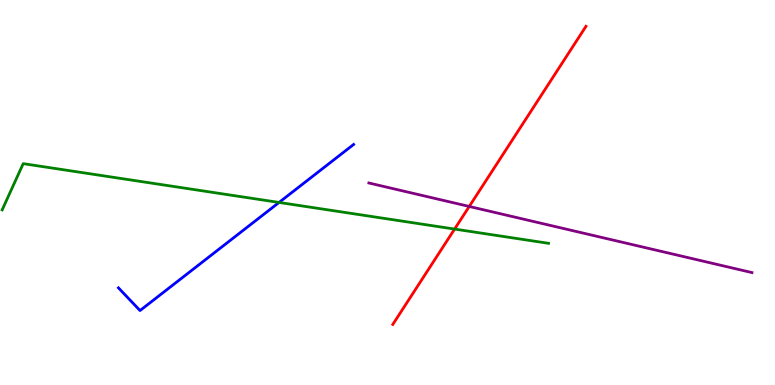[{'lines': ['blue', 'red'], 'intersections': []}, {'lines': ['green', 'red'], 'intersections': [{'x': 5.87, 'y': 4.05}]}, {'lines': ['purple', 'red'], 'intersections': [{'x': 6.05, 'y': 4.64}]}, {'lines': ['blue', 'green'], 'intersections': [{'x': 3.6, 'y': 4.74}]}, {'lines': ['blue', 'purple'], 'intersections': []}, {'lines': ['green', 'purple'], 'intersections': []}]